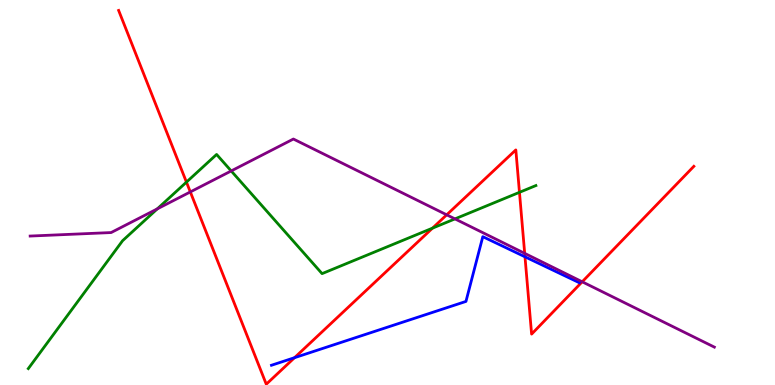[{'lines': ['blue', 'red'], 'intersections': [{'x': 3.8, 'y': 0.709}, {'x': 6.77, 'y': 3.33}]}, {'lines': ['green', 'red'], 'intersections': [{'x': 2.41, 'y': 5.27}, {'x': 5.58, 'y': 4.07}, {'x': 6.7, 'y': 5.0}]}, {'lines': ['purple', 'red'], 'intersections': [{'x': 2.46, 'y': 5.01}, {'x': 5.76, 'y': 4.42}, {'x': 6.77, 'y': 3.42}, {'x': 7.51, 'y': 2.68}]}, {'lines': ['blue', 'green'], 'intersections': []}, {'lines': ['blue', 'purple'], 'intersections': []}, {'lines': ['green', 'purple'], 'intersections': [{'x': 2.03, 'y': 4.57}, {'x': 2.98, 'y': 5.56}, {'x': 5.87, 'y': 4.31}]}]